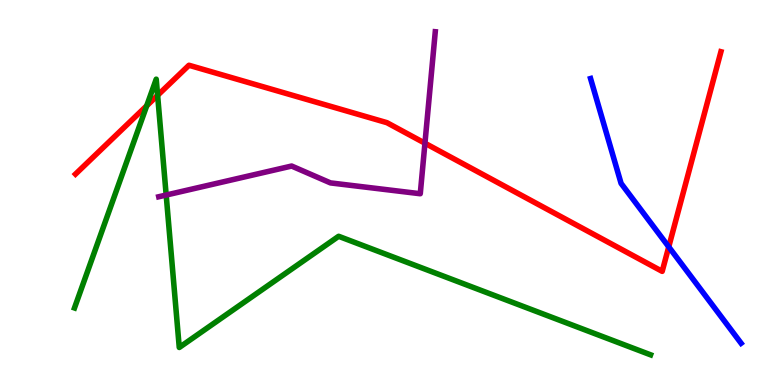[{'lines': ['blue', 'red'], 'intersections': [{'x': 8.63, 'y': 3.59}]}, {'lines': ['green', 'red'], 'intersections': [{'x': 1.89, 'y': 7.25}, {'x': 2.03, 'y': 7.52}]}, {'lines': ['purple', 'red'], 'intersections': [{'x': 5.48, 'y': 6.28}]}, {'lines': ['blue', 'green'], 'intersections': []}, {'lines': ['blue', 'purple'], 'intersections': []}, {'lines': ['green', 'purple'], 'intersections': [{'x': 2.14, 'y': 4.93}]}]